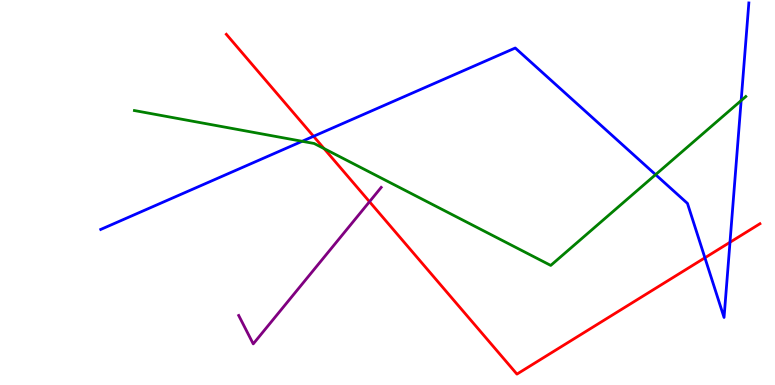[{'lines': ['blue', 'red'], 'intersections': [{'x': 4.05, 'y': 6.46}, {'x': 9.1, 'y': 3.3}, {'x': 9.42, 'y': 3.71}]}, {'lines': ['green', 'red'], 'intersections': [{'x': 4.18, 'y': 6.14}]}, {'lines': ['purple', 'red'], 'intersections': [{'x': 4.77, 'y': 4.76}]}, {'lines': ['blue', 'green'], 'intersections': [{'x': 3.9, 'y': 6.33}, {'x': 8.46, 'y': 5.46}, {'x': 9.56, 'y': 7.39}]}, {'lines': ['blue', 'purple'], 'intersections': []}, {'lines': ['green', 'purple'], 'intersections': []}]